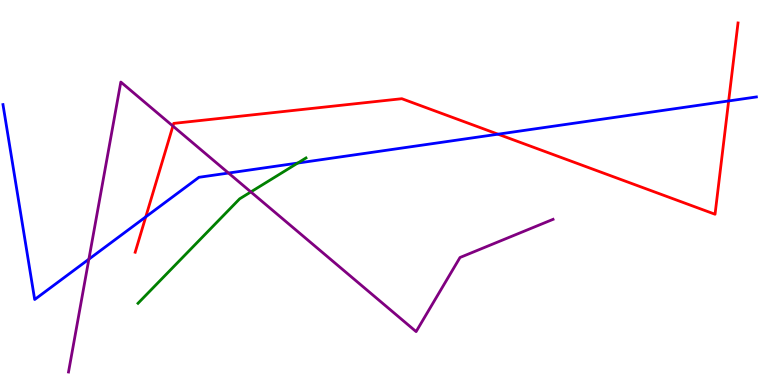[{'lines': ['blue', 'red'], 'intersections': [{'x': 1.88, 'y': 4.37}, {'x': 6.43, 'y': 6.51}, {'x': 9.4, 'y': 7.38}]}, {'lines': ['green', 'red'], 'intersections': []}, {'lines': ['purple', 'red'], 'intersections': [{'x': 2.23, 'y': 6.73}]}, {'lines': ['blue', 'green'], 'intersections': [{'x': 3.84, 'y': 5.76}]}, {'lines': ['blue', 'purple'], 'intersections': [{'x': 1.15, 'y': 3.27}, {'x': 2.95, 'y': 5.51}]}, {'lines': ['green', 'purple'], 'intersections': [{'x': 3.24, 'y': 5.01}]}]